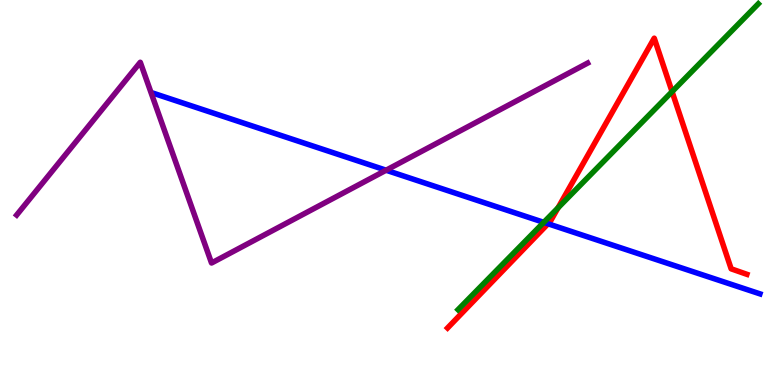[{'lines': ['blue', 'red'], 'intersections': [{'x': 7.07, 'y': 4.19}]}, {'lines': ['green', 'red'], 'intersections': [{'x': 7.2, 'y': 4.6}, {'x': 8.67, 'y': 7.62}]}, {'lines': ['purple', 'red'], 'intersections': []}, {'lines': ['blue', 'green'], 'intersections': [{'x': 7.02, 'y': 4.22}]}, {'lines': ['blue', 'purple'], 'intersections': [{'x': 4.98, 'y': 5.58}]}, {'lines': ['green', 'purple'], 'intersections': []}]